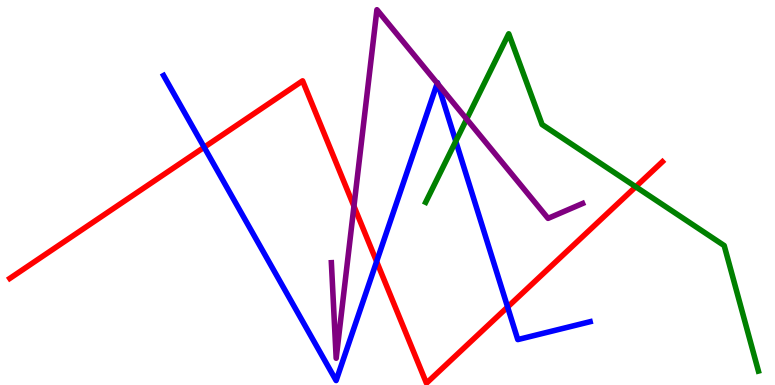[{'lines': ['blue', 'red'], 'intersections': [{'x': 2.63, 'y': 6.18}, {'x': 4.86, 'y': 3.21}, {'x': 6.55, 'y': 2.03}]}, {'lines': ['green', 'red'], 'intersections': [{'x': 8.2, 'y': 5.15}]}, {'lines': ['purple', 'red'], 'intersections': [{'x': 4.57, 'y': 4.64}]}, {'lines': ['blue', 'green'], 'intersections': [{'x': 5.88, 'y': 6.33}]}, {'lines': ['blue', 'purple'], 'intersections': [{'x': 5.64, 'y': 7.84}, {'x': 5.65, 'y': 7.82}]}, {'lines': ['green', 'purple'], 'intersections': [{'x': 6.02, 'y': 6.91}]}]